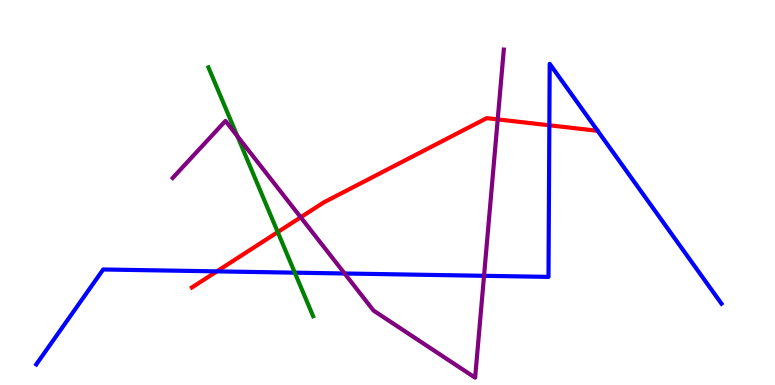[{'lines': ['blue', 'red'], 'intersections': [{'x': 2.8, 'y': 2.95}, {'x': 7.09, 'y': 6.75}]}, {'lines': ['green', 'red'], 'intersections': [{'x': 3.58, 'y': 3.97}]}, {'lines': ['purple', 'red'], 'intersections': [{'x': 3.88, 'y': 4.36}, {'x': 6.42, 'y': 6.9}]}, {'lines': ['blue', 'green'], 'intersections': [{'x': 3.8, 'y': 2.92}]}, {'lines': ['blue', 'purple'], 'intersections': [{'x': 4.45, 'y': 2.9}, {'x': 6.25, 'y': 2.84}]}, {'lines': ['green', 'purple'], 'intersections': [{'x': 3.06, 'y': 6.46}]}]